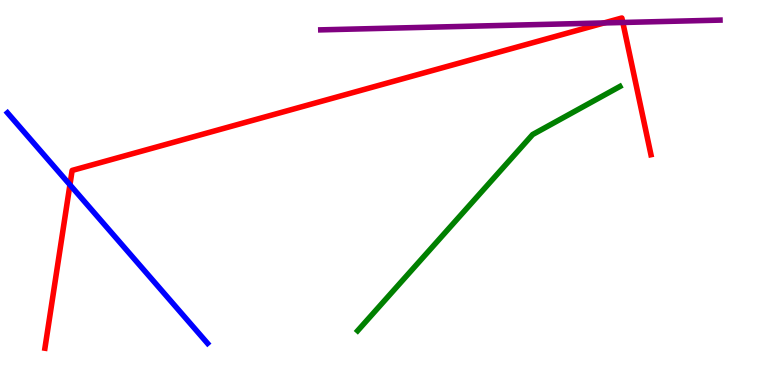[{'lines': ['blue', 'red'], 'intersections': [{'x': 0.902, 'y': 5.2}]}, {'lines': ['green', 'red'], 'intersections': []}, {'lines': ['purple', 'red'], 'intersections': [{'x': 7.79, 'y': 9.4}, {'x': 8.04, 'y': 9.42}]}, {'lines': ['blue', 'green'], 'intersections': []}, {'lines': ['blue', 'purple'], 'intersections': []}, {'lines': ['green', 'purple'], 'intersections': []}]